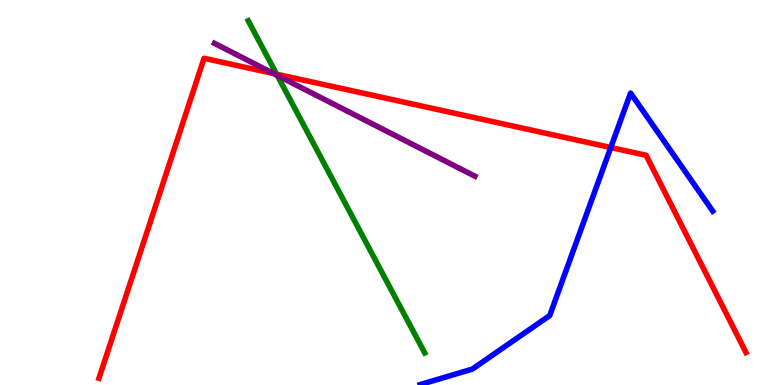[{'lines': ['blue', 'red'], 'intersections': [{'x': 7.88, 'y': 6.17}]}, {'lines': ['green', 'red'], 'intersections': [{'x': 3.57, 'y': 8.07}]}, {'lines': ['purple', 'red'], 'intersections': [{'x': 3.53, 'y': 8.09}]}, {'lines': ['blue', 'green'], 'intersections': []}, {'lines': ['blue', 'purple'], 'intersections': []}, {'lines': ['green', 'purple'], 'intersections': [{'x': 3.58, 'y': 8.04}]}]